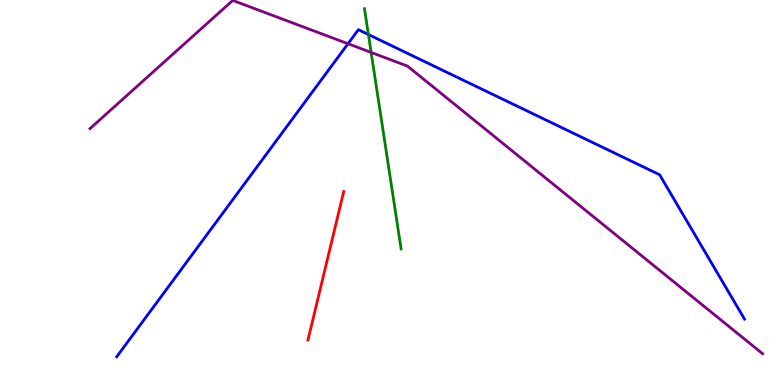[{'lines': ['blue', 'red'], 'intersections': []}, {'lines': ['green', 'red'], 'intersections': []}, {'lines': ['purple', 'red'], 'intersections': []}, {'lines': ['blue', 'green'], 'intersections': [{'x': 4.75, 'y': 9.1}]}, {'lines': ['blue', 'purple'], 'intersections': [{'x': 4.49, 'y': 8.86}]}, {'lines': ['green', 'purple'], 'intersections': [{'x': 4.79, 'y': 8.64}]}]